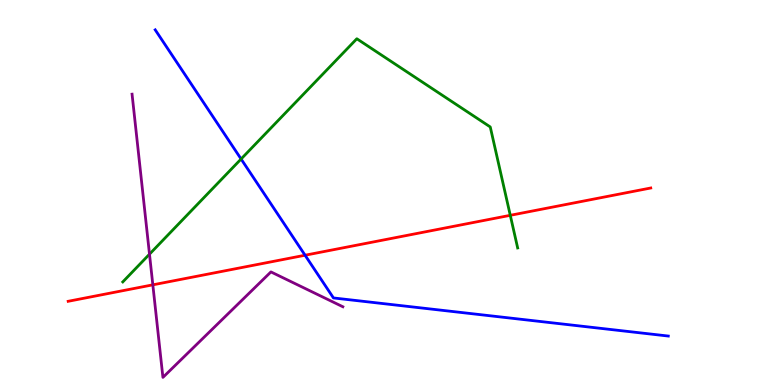[{'lines': ['blue', 'red'], 'intersections': [{'x': 3.94, 'y': 3.37}]}, {'lines': ['green', 'red'], 'intersections': [{'x': 6.58, 'y': 4.41}]}, {'lines': ['purple', 'red'], 'intersections': [{'x': 1.97, 'y': 2.6}]}, {'lines': ['blue', 'green'], 'intersections': [{'x': 3.11, 'y': 5.87}]}, {'lines': ['blue', 'purple'], 'intersections': []}, {'lines': ['green', 'purple'], 'intersections': [{'x': 1.93, 'y': 3.4}]}]